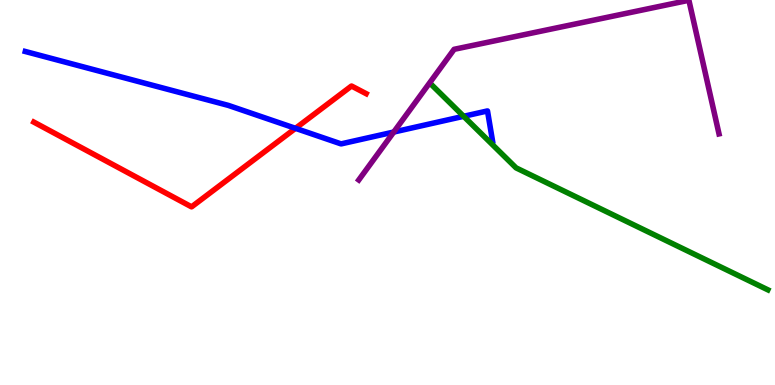[{'lines': ['blue', 'red'], 'intersections': [{'x': 3.81, 'y': 6.67}]}, {'lines': ['green', 'red'], 'intersections': []}, {'lines': ['purple', 'red'], 'intersections': []}, {'lines': ['blue', 'green'], 'intersections': [{'x': 5.98, 'y': 6.98}]}, {'lines': ['blue', 'purple'], 'intersections': [{'x': 5.08, 'y': 6.57}]}, {'lines': ['green', 'purple'], 'intersections': []}]